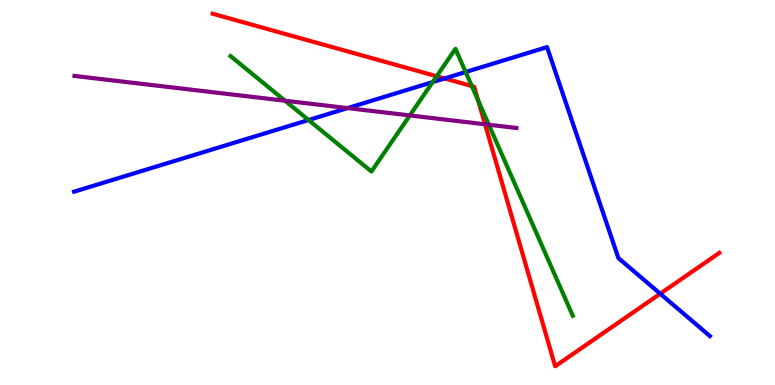[{'lines': ['blue', 'red'], 'intersections': [{'x': 5.74, 'y': 7.96}, {'x': 8.52, 'y': 2.37}]}, {'lines': ['green', 'red'], 'intersections': [{'x': 5.63, 'y': 8.02}, {'x': 6.09, 'y': 7.76}, {'x': 6.17, 'y': 7.39}]}, {'lines': ['purple', 'red'], 'intersections': [{'x': 6.26, 'y': 6.77}]}, {'lines': ['blue', 'green'], 'intersections': [{'x': 3.98, 'y': 6.88}, {'x': 5.58, 'y': 7.87}, {'x': 6.01, 'y': 8.13}]}, {'lines': ['blue', 'purple'], 'intersections': [{'x': 4.48, 'y': 7.19}]}, {'lines': ['green', 'purple'], 'intersections': [{'x': 3.68, 'y': 7.38}, {'x': 5.29, 'y': 7.0}, {'x': 6.31, 'y': 6.76}]}]